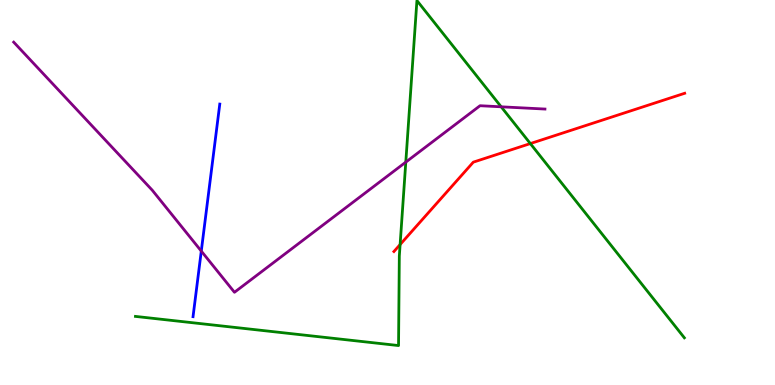[{'lines': ['blue', 'red'], 'intersections': []}, {'lines': ['green', 'red'], 'intersections': [{'x': 5.16, 'y': 3.65}, {'x': 6.84, 'y': 6.27}]}, {'lines': ['purple', 'red'], 'intersections': []}, {'lines': ['blue', 'green'], 'intersections': []}, {'lines': ['blue', 'purple'], 'intersections': [{'x': 2.6, 'y': 3.48}]}, {'lines': ['green', 'purple'], 'intersections': [{'x': 5.24, 'y': 5.79}, {'x': 6.47, 'y': 7.23}]}]